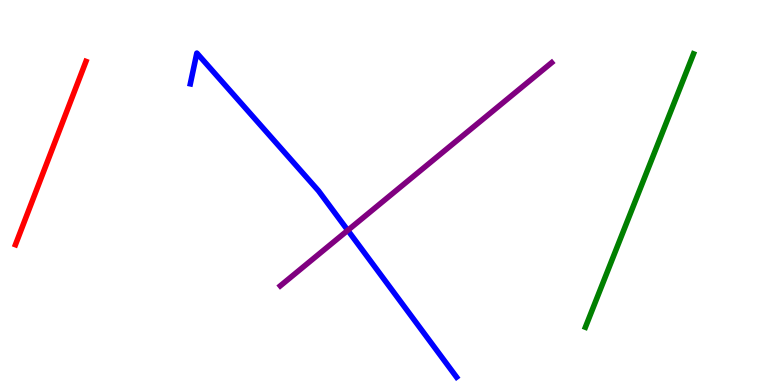[{'lines': ['blue', 'red'], 'intersections': []}, {'lines': ['green', 'red'], 'intersections': []}, {'lines': ['purple', 'red'], 'intersections': []}, {'lines': ['blue', 'green'], 'intersections': []}, {'lines': ['blue', 'purple'], 'intersections': [{'x': 4.49, 'y': 4.02}]}, {'lines': ['green', 'purple'], 'intersections': []}]